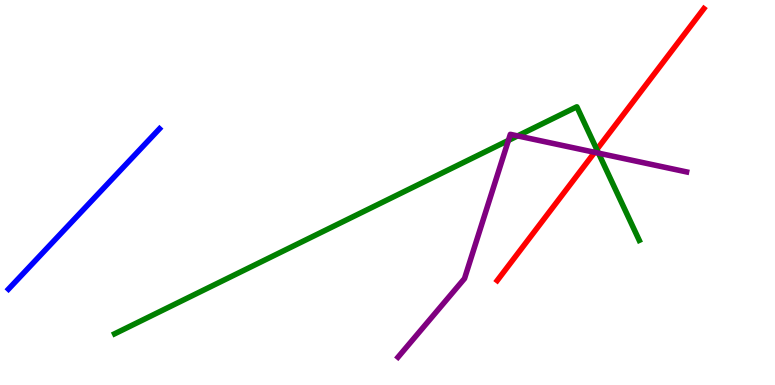[{'lines': ['blue', 'red'], 'intersections': []}, {'lines': ['green', 'red'], 'intersections': [{'x': 7.7, 'y': 6.12}]}, {'lines': ['purple', 'red'], 'intersections': [{'x': 7.67, 'y': 6.04}]}, {'lines': ['blue', 'green'], 'intersections': []}, {'lines': ['blue', 'purple'], 'intersections': []}, {'lines': ['green', 'purple'], 'intersections': [{'x': 6.56, 'y': 6.35}, {'x': 6.68, 'y': 6.47}, {'x': 7.72, 'y': 6.02}]}]